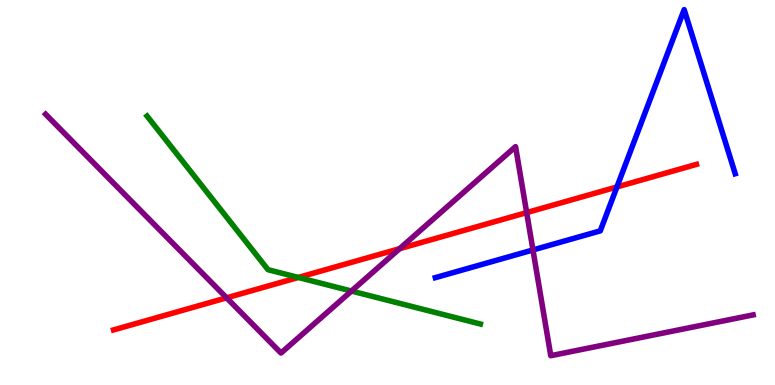[{'lines': ['blue', 'red'], 'intersections': [{'x': 7.96, 'y': 5.14}]}, {'lines': ['green', 'red'], 'intersections': [{'x': 3.85, 'y': 2.79}]}, {'lines': ['purple', 'red'], 'intersections': [{'x': 2.92, 'y': 2.26}, {'x': 5.16, 'y': 3.54}, {'x': 6.8, 'y': 4.48}]}, {'lines': ['blue', 'green'], 'intersections': []}, {'lines': ['blue', 'purple'], 'intersections': [{'x': 6.88, 'y': 3.51}]}, {'lines': ['green', 'purple'], 'intersections': [{'x': 4.53, 'y': 2.44}]}]